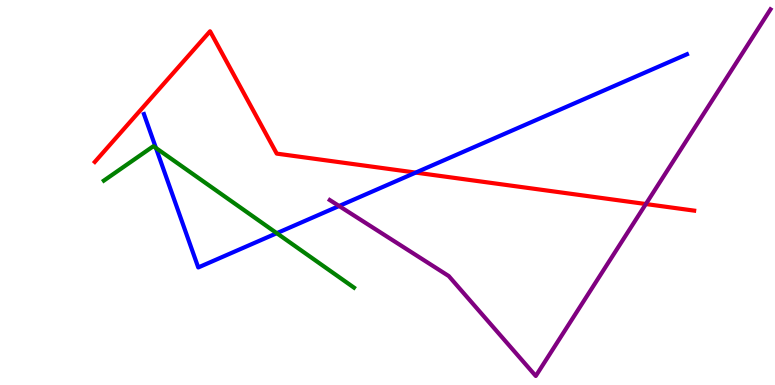[{'lines': ['blue', 'red'], 'intersections': [{'x': 5.36, 'y': 5.52}]}, {'lines': ['green', 'red'], 'intersections': []}, {'lines': ['purple', 'red'], 'intersections': [{'x': 8.33, 'y': 4.7}]}, {'lines': ['blue', 'green'], 'intersections': [{'x': 2.01, 'y': 6.16}, {'x': 3.57, 'y': 3.94}]}, {'lines': ['blue', 'purple'], 'intersections': [{'x': 4.38, 'y': 4.65}]}, {'lines': ['green', 'purple'], 'intersections': []}]